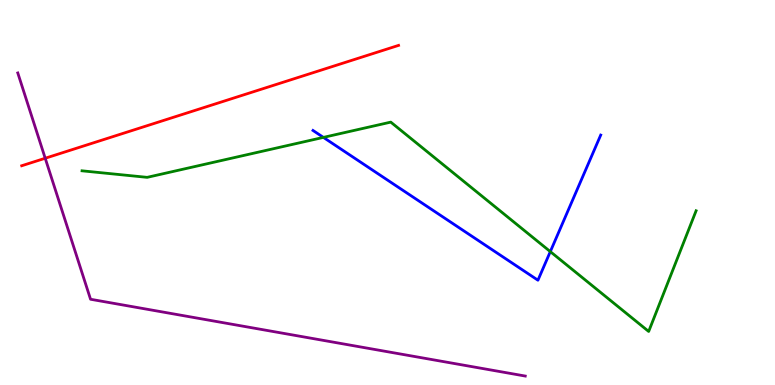[{'lines': ['blue', 'red'], 'intersections': []}, {'lines': ['green', 'red'], 'intersections': []}, {'lines': ['purple', 'red'], 'intersections': [{'x': 0.583, 'y': 5.89}]}, {'lines': ['blue', 'green'], 'intersections': [{'x': 4.17, 'y': 6.43}, {'x': 7.1, 'y': 3.46}]}, {'lines': ['blue', 'purple'], 'intersections': []}, {'lines': ['green', 'purple'], 'intersections': []}]